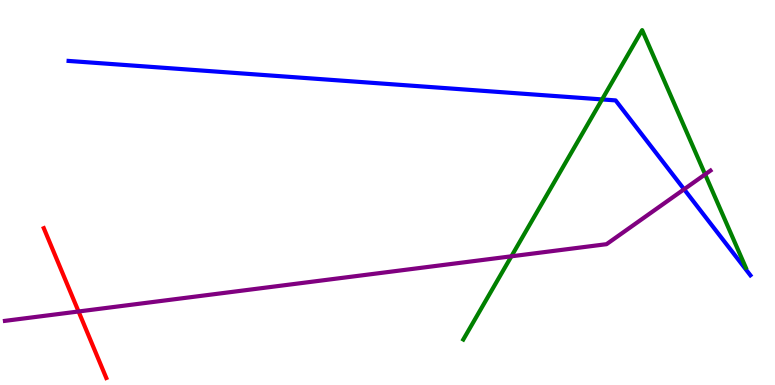[{'lines': ['blue', 'red'], 'intersections': []}, {'lines': ['green', 'red'], 'intersections': []}, {'lines': ['purple', 'red'], 'intersections': [{'x': 1.01, 'y': 1.91}]}, {'lines': ['blue', 'green'], 'intersections': [{'x': 7.77, 'y': 7.42}]}, {'lines': ['blue', 'purple'], 'intersections': [{'x': 8.83, 'y': 5.08}]}, {'lines': ['green', 'purple'], 'intersections': [{'x': 6.6, 'y': 3.34}, {'x': 9.1, 'y': 5.47}]}]